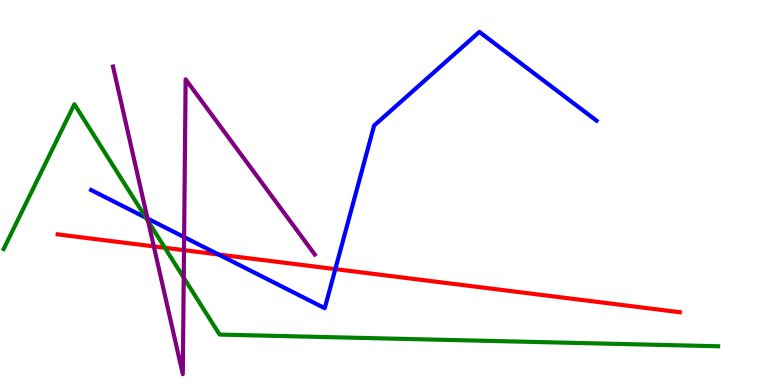[{'lines': ['blue', 'red'], 'intersections': [{'x': 2.82, 'y': 3.39}, {'x': 4.33, 'y': 3.01}]}, {'lines': ['green', 'red'], 'intersections': [{'x': 2.13, 'y': 3.56}]}, {'lines': ['purple', 'red'], 'intersections': [{'x': 1.98, 'y': 3.6}, {'x': 2.37, 'y': 3.5}]}, {'lines': ['blue', 'green'], 'intersections': [{'x': 1.88, 'y': 4.34}]}, {'lines': ['blue', 'purple'], 'intersections': [{'x': 1.9, 'y': 4.32}, {'x': 2.38, 'y': 3.84}]}, {'lines': ['green', 'purple'], 'intersections': [{'x': 1.91, 'y': 4.25}, {'x': 2.37, 'y': 2.79}]}]